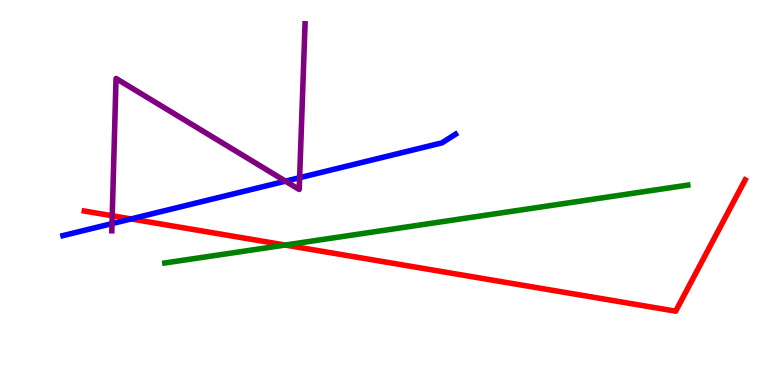[{'lines': ['blue', 'red'], 'intersections': [{'x': 1.69, 'y': 4.31}]}, {'lines': ['green', 'red'], 'intersections': [{'x': 3.68, 'y': 3.64}]}, {'lines': ['purple', 'red'], 'intersections': [{'x': 1.45, 'y': 4.4}]}, {'lines': ['blue', 'green'], 'intersections': []}, {'lines': ['blue', 'purple'], 'intersections': [{'x': 1.45, 'y': 4.19}, {'x': 3.68, 'y': 5.29}, {'x': 3.87, 'y': 5.38}]}, {'lines': ['green', 'purple'], 'intersections': []}]